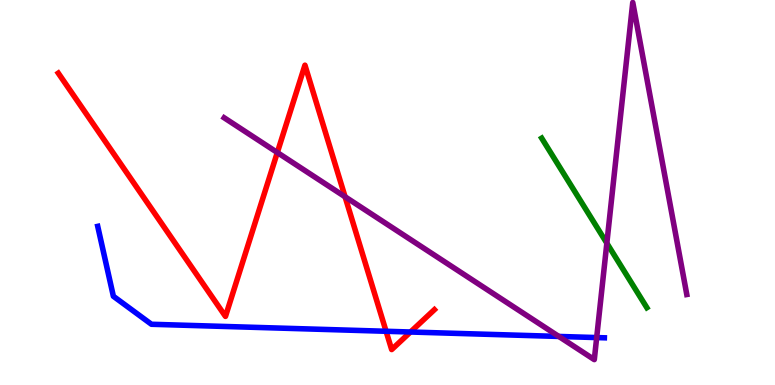[{'lines': ['blue', 'red'], 'intersections': [{'x': 4.98, 'y': 1.4}, {'x': 5.3, 'y': 1.38}]}, {'lines': ['green', 'red'], 'intersections': []}, {'lines': ['purple', 'red'], 'intersections': [{'x': 3.58, 'y': 6.04}, {'x': 4.45, 'y': 4.89}]}, {'lines': ['blue', 'green'], 'intersections': []}, {'lines': ['blue', 'purple'], 'intersections': [{'x': 7.21, 'y': 1.26}, {'x': 7.7, 'y': 1.23}]}, {'lines': ['green', 'purple'], 'intersections': [{'x': 7.83, 'y': 3.68}]}]